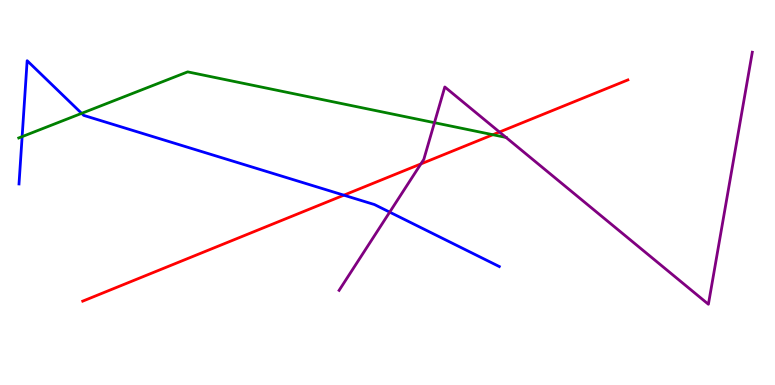[{'lines': ['blue', 'red'], 'intersections': [{'x': 4.44, 'y': 4.93}]}, {'lines': ['green', 'red'], 'intersections': [{'x': 6.36, 'y': 6.5}]}, {'lines': ['purple', 'red'], 'intersections': [{'x': 5.43, 'y': 5.74}, {'x': 6.44, 'y': 6.57}]}, {'lines': ['blue', 'green'], 'intersections': [{'x': 0.286, 'y': 6.45}, {'x': 1.05, 'y': 7.06}]}, {'lines': ['blue', 'purple'], 'intersections': [{'x': 5.03, 'y': 4.49}]}, {'lines': ['green', 'purple'], 'intersections': [{'x': 5.61, 'y': 6.81}, {'x': 6.53, 'y': 6.43}]}]